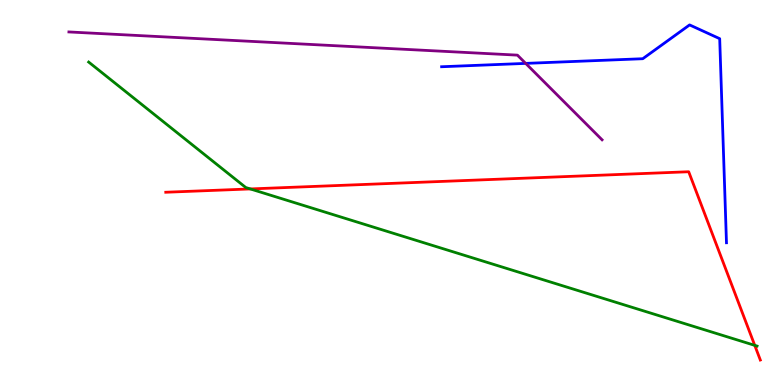[{'lines': ['blue', 'red'], 'intersections': []}, {'lines': ['green', 'red'], 'intersections': [{'x': 3.23, 'y': 5.09}, {'x': 9.74, 'y': 1.03}]}, {'lines': ['purple', 'red'], 'intersections': []}, {'lines': ['blue', 'green'], 'intersections': []}, {'lines': ['blue', 'purple'], 'intersections': [{'x': 6.78, 'y': 8.35}]}, {'lines': ['green', 'purple'], 'intersections': []}]